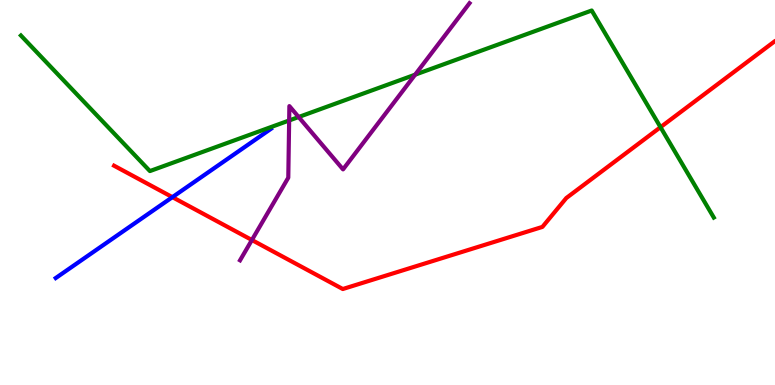[{'lines': ['blue', 'red'], 'intersections': [{'x': 2.22, 'y': 4.88}]}, {'lines': ['green', 'red'], 'intersections': [{'x': 8.52, 'y': 6.7}]}, {'lines': ['purple', 'red'], 'intersections': [{'x': 3.25, 'y': 3.77}]}, {'lines': ['blue', 'green'], 'intersections': []}, {'lines': ['blue', 'purple'], 'intersections': []}, {'lines': ['green', 'purple'], 'intersections': [{'x': 3.73, 'y': 6.87}, {'x': 3.85, 'y': 6.96}, {'x': 5.36, 'y': 8.06}]}]